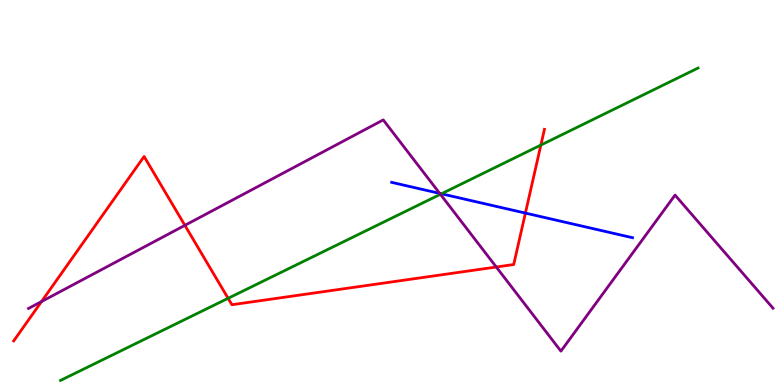[{'lines': ['blue', 'red'], 'intersections': [{'x': 6.78, 'y': 4.47}]}, {'lines': ['green', 'red'], 'intersections': [{'x': 2.94, 'y': 2.25}, {'x': 6.98, 'y': 6.23}]}, {'lines': ['purple', 'red'], 'intersections': [{'x': 0.536, 'y': 2.17}, {'x': 2.39, 'y': 4.15}, {'x': 6.4, 'y': 3.06}]}, {'lines': ['blue', 'green'], 'intersections': [{'x': 5.7, 'y': 4.97}]}, {'lines': ['blue', 'purple'], 'intersections': [{'x': 5.67, 'y': 4.98}]}, {'lines': ['green', 'purple'], 'intersections': [{'x': 5.68, 'y': 4.95}]}]